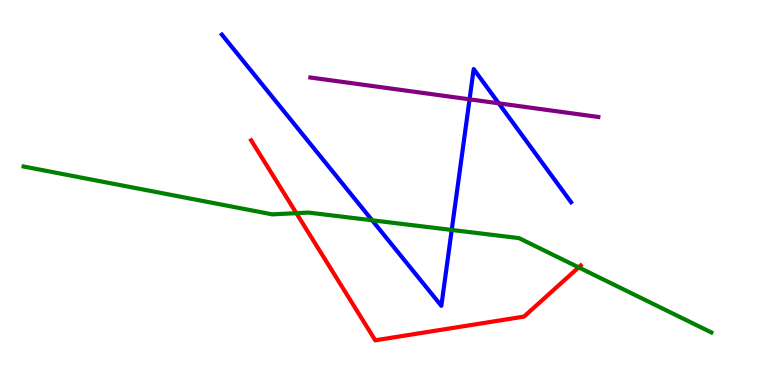[{'lines': ['blue', 'red'], 'intersections': []}, {'lines': ['green', 'red'], 'intersections': [{'x': 3.82, 'y': 4.46}, {'x': 7.47, 'y': 3.06}]}, {'lines': ['purple', 'red'], 'intersections': []}, {'lines': ['blue', 'green'], 'intersections': [{'x': 4.8, 'y': 4.28}, {'x': 5.83, 'y': 4.03}]}, {'lines': ['blue', 'purple'], 'intersections': [{'x': 6.06, 'y': 7.42}, {'x': 6.44, 'y': 7.32}]}, {'lines': ['green', 'purple'], 'intersections': []}]